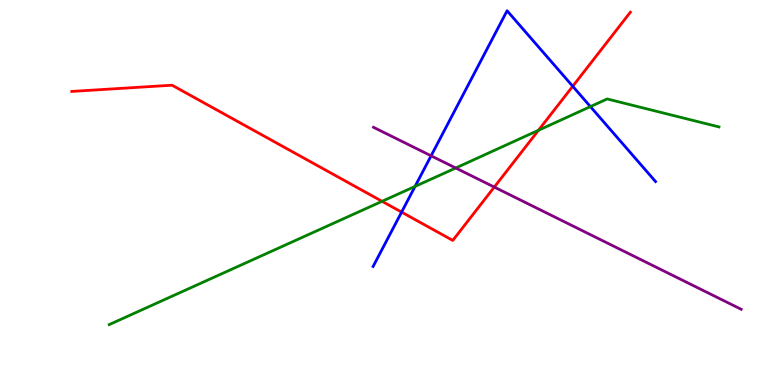[{'lines': ['blue', 'red'], 'intersections': [{'x': 5.18, 'y': 4.49}, {'x': 7.39, 'y': 7.76}]}, {'lines': ['green', 'red'], 'intersections': [{'x': 4.93, 'y': 4.77}, {'x': 6.95, 'y': 6.62}]}, {'lines': ['purple', 'red'], 'intersections': [{'x': 6.38, 'y': 5.14}]}, {'lines': ['blue', 'green'], 'intersections': [{'x': 5.36, 'y': 5.16}, {'x': 7.62, 'y': 7.23}]}, {'lines': ['blue', 'purple'], 'intersections': [{'x': 5.56, 'y': 5.95}]}, {'lines': ['green', 'purple'], 'intersections': [{'x': 5.88, 'y': 5.64}]}]